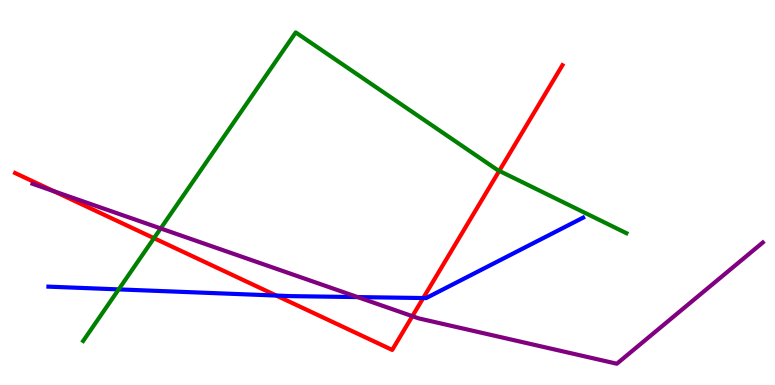[{'lines': ['blue', 'red'], 'intersections': [{'x': 3.57, 'y': 2.32}, {'x': 5.46, 'y': 2.26}]}, {'lines': ['green', 'red'], 'intersections': [{'x': 1.99, 'y': 3.81}, {'x': 6.44, 'y': 5.56}]}, {'lines': ['purple', 'red'], 'intersections': [{'x': 0.696, 'y': 5.03}, {'x': 5.32, 'y': 1.79}]}, {'lines': ['blue', 'green'], 'intersections': [{'x': 1.53, 'y': 2.48}]}, {'lines': ['blue', 'purple'], 'intersections': [{'x': 4.61, 'y': 2.28}]}, {'lines': ['green', 'purple'], 'intersections': [{'x': 2.07, 'y': 4.07}]}]